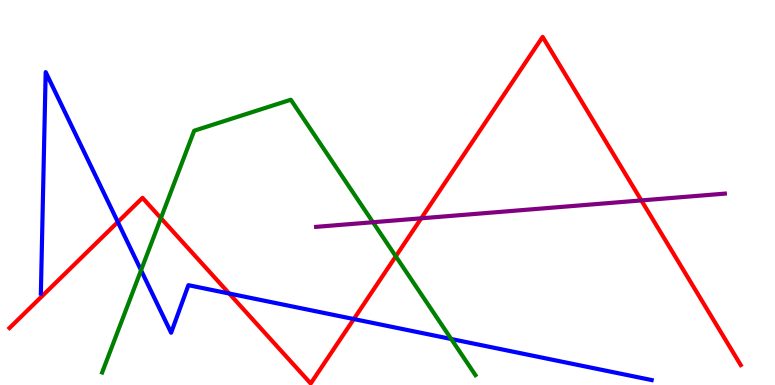[{'lines': ['blue', 'red'], 'intersections': [{'x': 1.52, 'y': 4.23}, {'x': 2.96, 'y': 2.38}, {'x': 4.57, 'y': 1.71}]}, {'lines': ['green', 'red'], 'intersections': [{'x': 2.08, 'y': 4.33}, {'x': 5.11, 'y': 3.34}]}, {'lines': ['purple', 'red'], 'intersections': [{'x': 5.44, 'y': 4.33}, {'x': 8.28, 'y': 4.79}]}, {'lines': ['blue', 'green'], 'intersections': [{'x': 1.82, 'y': 2.98}, {'x': 5.82, 'y': 1.19}]}, {'lines': ['blue', 'purple'], 'intersections': []}, {'lines': ['green', 'purple'], 'intersections': [{'x': 4.81, 'y': 4.23}]}]